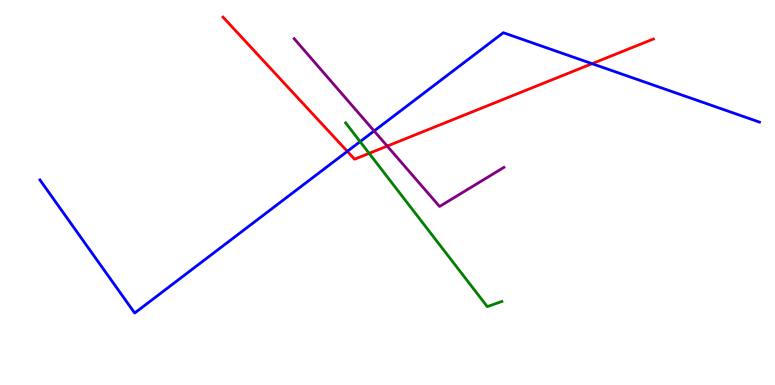[{'lines': ['blue', 'red'], 'intersections': [{'x': 4.48, 'y': 6.07}, {'x': 7.64, 'y': 8.35}]}, {'lines': ['green', 'red'], 'intersections': [{'x': 4.76, 'y': 6.02}]}, {'lines': ['purple', 'red'], 'intersections': [{'x': 5.0, 'y': 6.21}]}, {'lines': ['blue', 'green'], 'intersections': [{'x': 4.65, 'y': 6.32}]}, {'lines': ['blue', 'purple'], 'intersections': [{'x': 4.83, 'y': 6.6}]}, {'lines': ['green', 'purple'], 'intersections': []}]